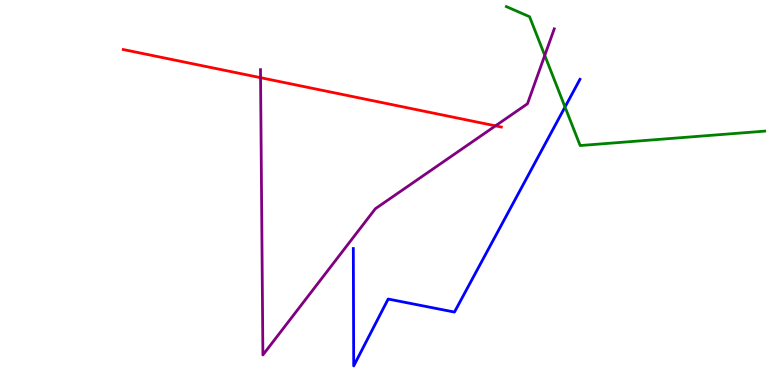[{'lines': ['blue', 'red'], 'intersections': []}, {'lines': ['green', 'red'], 'intersections': []}, {'lines': ['purple', 'red'], 'intersections': [{'x': 3.36, 'y': 7.98}, {'x': 6.39, 'y': 6.73}]}, {'lines': ['blue', 'green'], 'intersections': [{'x': 7.29, 'y': 7.22}]}, {'lines': ['blue', 'purple'], 'intersections': []}, {'lines': ['green', 'purple'], 'intersections': [{'x': 7.03, 'y': 8.56}]}]